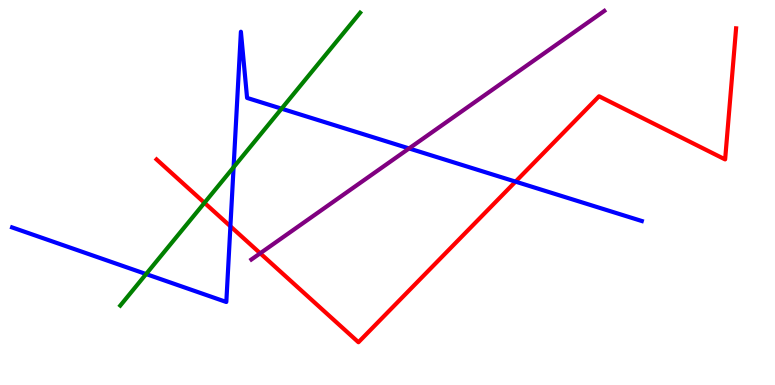[{'lines': ['blue', 'red'], 'intersections': [{'x': 2.97, 'y': 4.12}, {'x': 6.65, 'y': 5.28}]}, {'lines': ['green', 'red'], 'intersections': [{'x': 2.64, 'y': 4.73}]}, {'lines': ['purple', 'red'], 'intersections': [{'x': 3.36, 'y': 3.42}]}, {'lines': ['blue', 'green'], 'intersections': [{'x': 1.89, 'y': 2.88}, {'x': 3.01, 'y': 5.66}, {'x': 3.63, 'y': 7.18}]}, {'lines': ['blue', 'purple'], 'intersections': [{'x': 5.28, 'y': 6.14}]}, {'lines': ['green', 'purple'], 'intersections': []}]